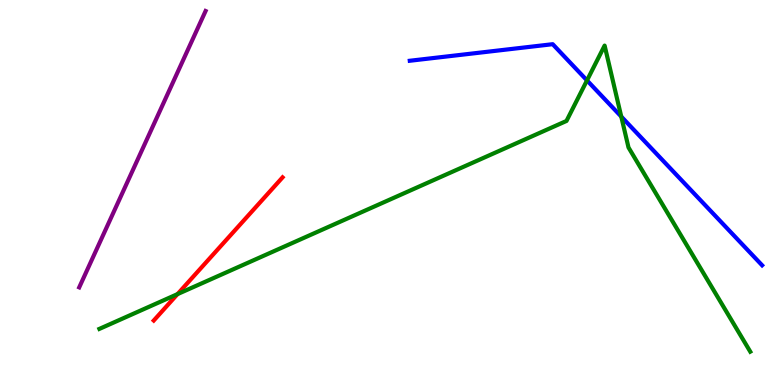[{'lines': ['blue', 'red'], 'intersections': []}, {'lines': ['green', 'red'], 'intersections': [{'x': 2.29, 'y': 2.36}]}, {'lines': ['purple', 'red'], 'intersections': []}, {'lines': ['blue', 'green'], 'intersections': [{'x': 7.57, 'y': 7.91}, {'x': 8.02, 'y': 6.97}]}, {'lines': ['blue', 'purple'], 'intersections': []}, {'lines': ['green', 'purple'], 'intersections': []}]